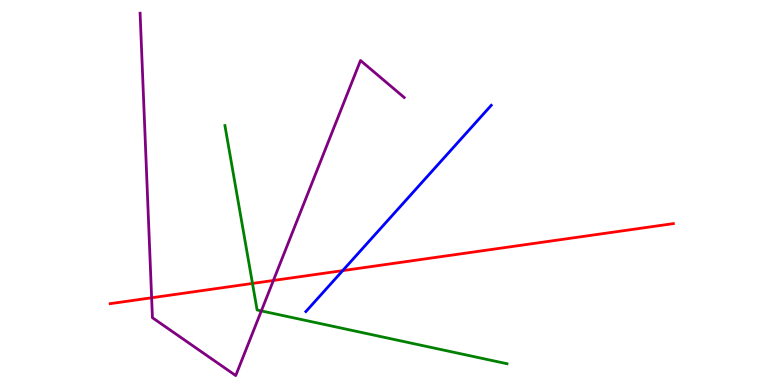[{'lines': ['blue', 'red'], 'intersections': [{'x': 4.42, 'y': 2.97}]}, {'lines': ['green', 'red'], 'intersections': [{'x': 3.26, 'y': 2.64}]}, {'lines': ['purple', 'red'], 'intersections': [{'x': 1.96, 'y': 2.27}, {'x': 3.53, 'y': 2.71}]}, {'lines': ['blue', 'green'], 'intersections': []}, {'lines': ['blue', 'purple'], 'intersections': []}, {'lines': ['green', 'purple'], 'intersections': [{'x': 3.37, 'y': 1.92}]}]